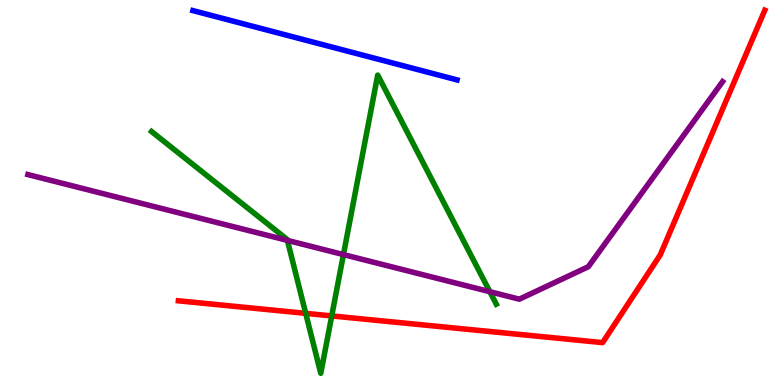[{'lines': ['blue', 'red'], 'intersections': []}, {'lines': ['green', 'red'], 'intersections': [{'x': 3.94, 'y': 1.86}, {'x': 4.28, 'y': 1.79}]}, {'lines': ['purple', 'red'], 'intersections': []}, {'lines': ['blue', 'green'], 'intersections': []}, {'lines': ['blue', 'purple'], 'intersections': []}, {'lines': ['green', 'purple'], 'intersections': [{'x': 3.71, 'y': 3.76}, {'x': 4.43, 'y': 3.39}, {'x': 6.32, 'y': 2.42}]}]